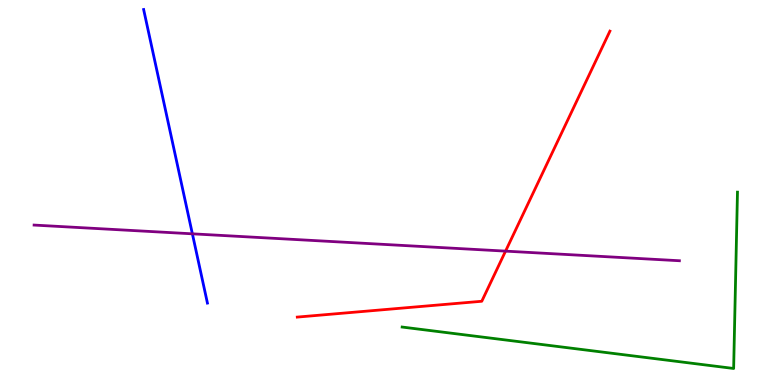[{'lines': ['blue', 'red'], 'intersections': []}, {'lines': ['green', 'red'], 'intersections': []}, {'lines': ['purple', 'red'], 'intersections': [{'x': 6.52, 'y': 3.48}]}, {'lines': ['blue', 'green'], 'intersections': []}, {'lines': ['blue', 'purple'], 'intersections': [{'x': 2.48, 'y': 3.93}]}, {'lines': ['green', 'purple'], 'intersections': []}]